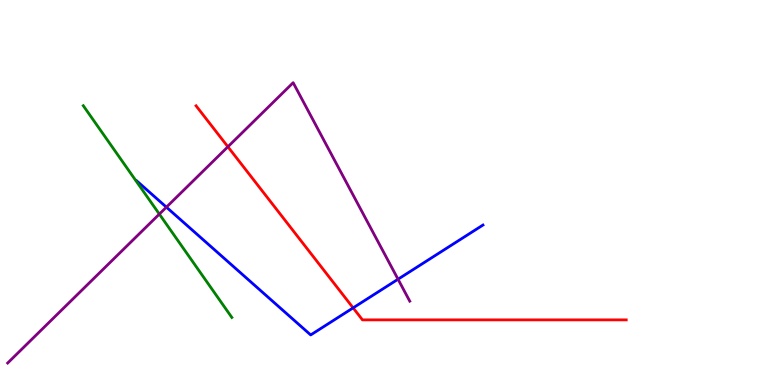[{'lines': ['blue', 'red'], 'intersections': [{'x': 4.56, 'y': 2.0}]}, {'lines': ['green', 'red'], 'intersections': []}, {'lines': ['purple', 'red'], 'intersections': [{'x': 2.94, 'y': 6.19}]}, {'lines': ['blue', 'green'], 'intersections': []}, {'lines': ['blue', 'purple'], 'intersections': [{'x': 2.15, 'y': 4.62}, {'x': 5.14, 'y': 2.75}]}, {'lines': ['green', 'purple'], 'intersections': [{'x': 2.06, 'y': 4.44}]}]